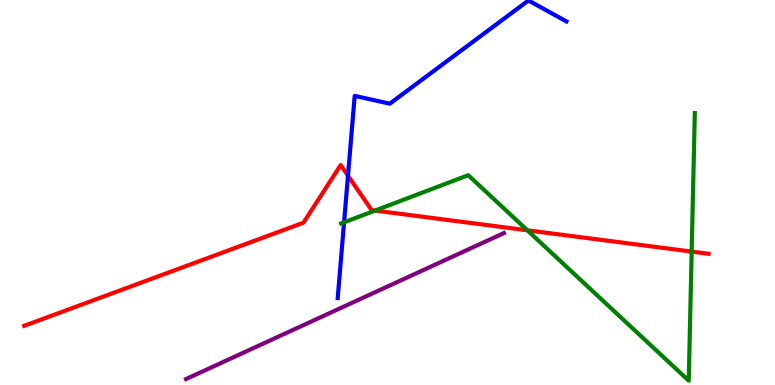[{'lines': ['blue', 'red'], 'intersections': [{'x': 4.49, 'y': 5.44}]}, {'lines': ['green', 'red'], 'intersections': [{'x': 4.84, 'y': 4.53}, {'x': 6.8, 'y': 4.02}, {'x': 8.92, 'y': 3.47}]}, {'lines': ['purple', 'red'], 'intersections': []}, {'lines': ['blue', 'green'], 'intersections': [{'x': 4.44, 'y': 4.23}]}, {'lines': ['blue', 'purple'], 'intersections': []}, {'lines': ['green', 'purple'], 'intersections': []}]